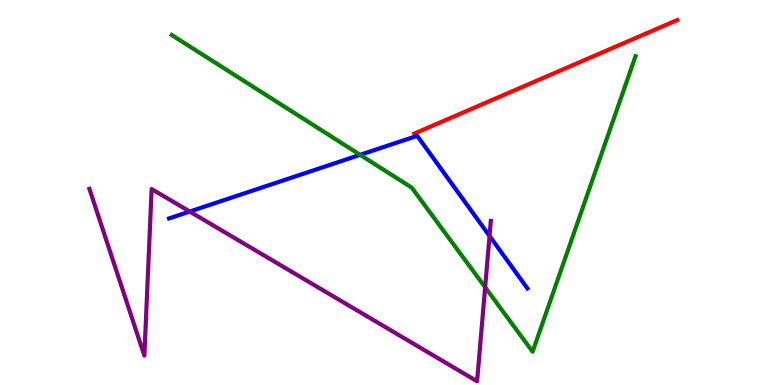[{'lines': ['blue', 'red'], 'intersections': []}, {'lines': ['green', 'red'], 'intersections': []}, {'lines': ['purple', 'red'], 'intersections': []}, {'lines': ['blue', 'green'], 'intersections': [{'x': 4.65, 'y': 5.98}]}, {'lines': ['blue', 'purple'], 'intersections': [{'x': 2.45, 'y': 4.51}, {'x': 6.32, 'y': 3.87}]}, {'lines': ['green', 'purple'], 'intersections': [{'x': 6.26, 'y': 2.54}]}]